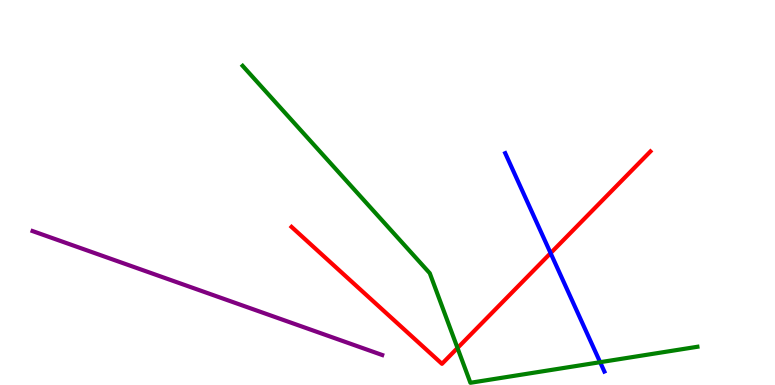[{'lines': ['blue', 'red'], 'intersections': [{'x': 7.1, 'y': 3.43}]}, {'lines': ['green', 'red'], 'intersections': [{'x': 5.9, 'y': 0.961}]}, {'lines': ['purple', 'red'], 'intersections': []}, {'lines': ['blue', 'green'], 'intersections': [{'x': 7.74, 'y': 0.592}]}, {'lines': ['blue', 'purple'], 'intersections': []}, {'lines': ['green', 'purple'], 'intersections': []}]